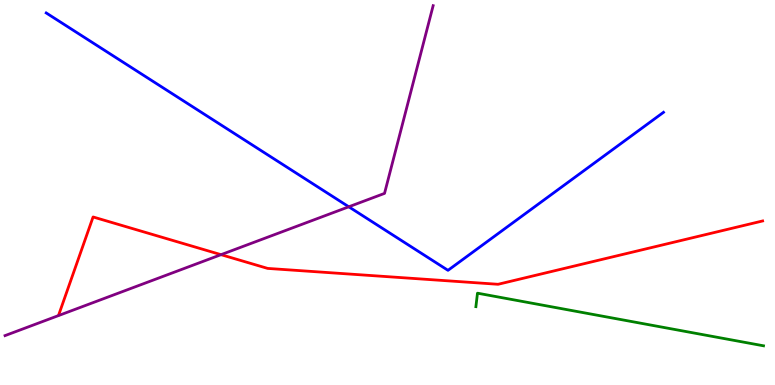[{'lines': ['blue', 'red'], 'intersections': []}, {'lines': ['green', 'red'], 'intersections': []}, {'lines': ['purple', 'red'], 'intersections': [{'x': 2.85, 'y': 3.39}]}, {'lines': ['blue', 'green'], 'intersections': []}, {'lines': ['blue', 'purple'], 'intersections': [{'x': 4.5, 'y': 4.63}]}, {'lines': ['green', 'purple'], 'intersections': []}]